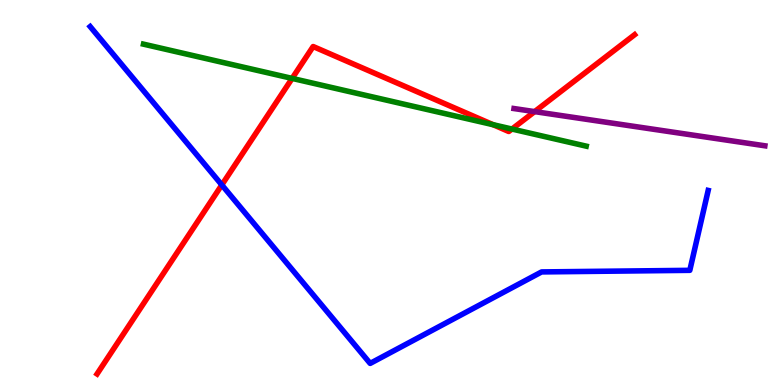[{'lines': ['blue', 'red'], 'intersections': [{'x': 2.86, 'y': 5.2}]}, {'lines': ['green', 'red'], 'intersections': [{'x': 3.77, 'y': 7.96}, {'x': 6.36, 'y': 6.76}, {'x': 6.61, 'y': 6.65}]}, {'lines': ['purple', 'red'], 'intersections': [{'x': 6.9, 'y': 7.1}]}, {'lines': ['blue', 'green'], 'intersections': []}, {'lines': ['blue', 'purple'], 'intersections': []}, {'lines': ['green', 'purple'], 'intersections': []}]